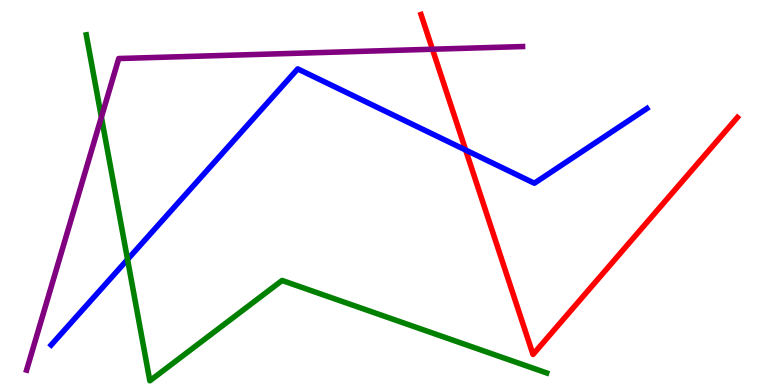[{'lines': ['blue', 'red'], 'intersections': [{'x': 6.01, 'y': 6.1}]}, {'lines': ['green', 'red'], 'intersections': []}, {'lines': ['purple', 'red'], 'intersections': [{'x': 5.58, 'y': 8.72}]}, {'lines': ['blue', 'green'], 'intersections': [{'x': 1.65, 'y': 3.26}]}, {'lines': ['blue', 'purple'], 'intersections': []}, {'lines': ['green', 'purple'], 'intersections': [{'x': 1.31, 'y': 6.96}]}]